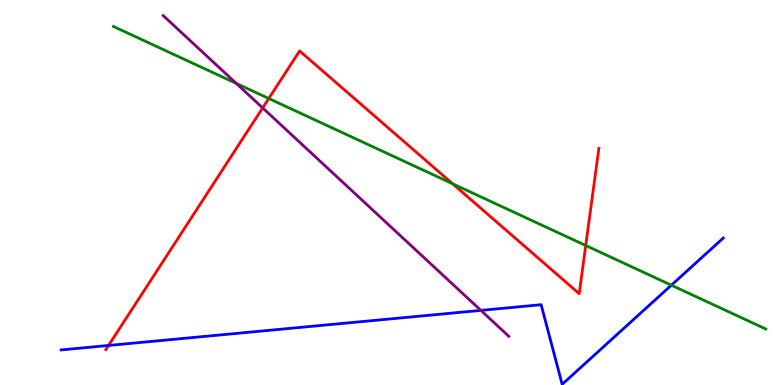[{'lines': ['blue', 'red'], 'intersections': [{'x': 1.4, 'y': 1.03}]}, {'lines': ['green', 'red'], 'intersections': [{'x': 3.47, 'y': 7.44}, {'x': 5.84, 'y': 5.23}, {'x': 7.56, 'y': 3.62}]}, {'lines': ['purple', 'red'], 'intersections': [{'x': 3.39, 'y': 7.2}]}, {'lines': ['blue', 'green'], 'intersections': [{'x': 8.66, 'y': 2.59}]}, {'lines': ['blue', 'purple'], 'intersections': [{'x': 6.2, 'y': 1.94}]}, {'lines': ['green', 'purple'], 'intersections': [{'x': 3.05, 'y': 7.83}]}]